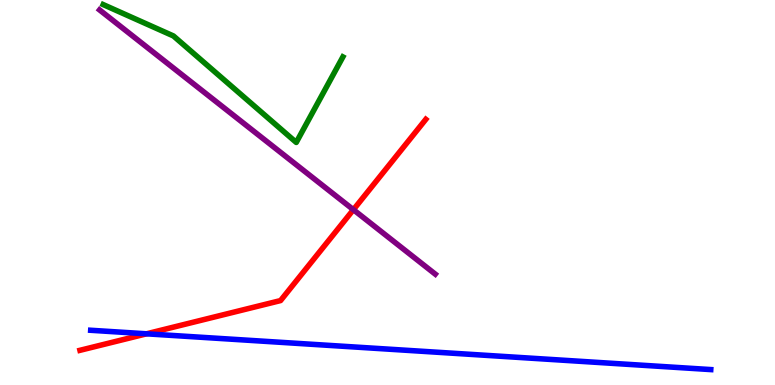[{'lines': ['blue', 'red'], 'intersections': [{'x': 1.89, 'y': 1.33}]}, {'lines': ['green', 'red'], 'intersections': []}, {'lines': ['purple', 'red'], 'intersections': [{'x': 4.56, 'y': 4.55}]}, {'lines': ['blue', 'green'], 'intersections': []}, {'lines': ['blue', 'purple'], 'intersections': []}, {'lines': ['green', 'purple'], 'intersections': []}]